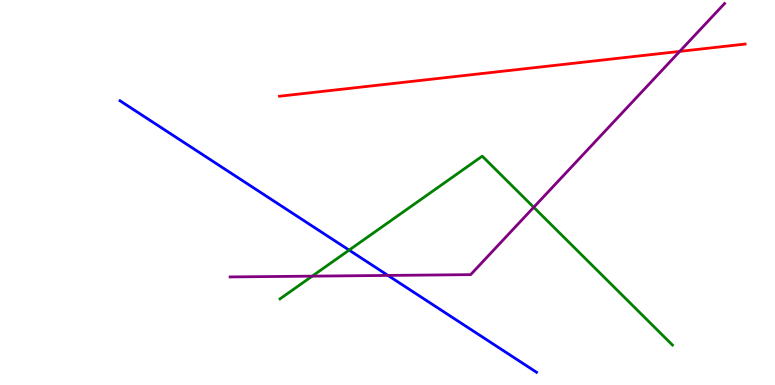[{'lines': ['blue', 'red'], 'intersections': []}, {'lines': ['green', 'red'], 'intersections': []}, {'lines': ['purple', 'red'], 'intersections': [{'x': 8.77, 'y': 8.66}]}, {'lines': ['blue', 'green'], 'intersections': [{'x': 4.5, 'y': 3.5}]}, {'lines': ['blue', 'purple'], 'intersections': [{'x': 5.01, 'y': 2.85}]}, {'lines': ['green', 'purple'], 'intersections': [{'x': 4.03, 'y': 2.83}, {'x': 6.89, 'y': 4.62}]}]